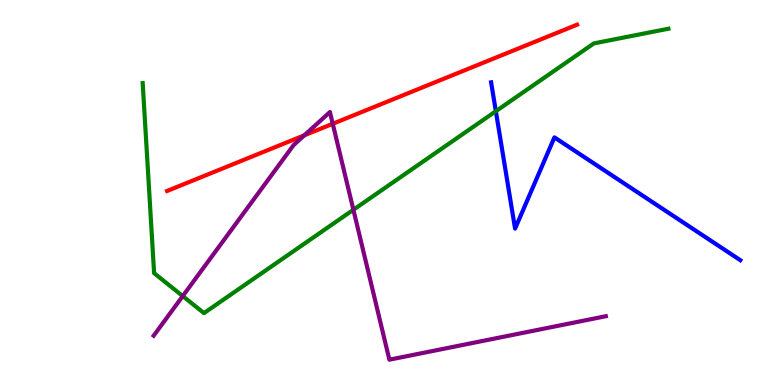[{'lines': ['blue', 'red'], 'intersections': []}, {'lines': ['green', 'red'], 'intersections': []}, {'lines': ['purple', 'red'], 'intersections': [{'x': 3.93, 'y': 6.49}, {'x': 4.29, 'y': 6.78}]}, {'lines': ['blue', 'green'], 'intersections': [{'x': 6.4, 'y': 7.11}]}, {'lines': ['blue', 'purple'], 'intersections': []}, {'lines': ['green', 'purple'], 'intersections': [{'x': 2.36, 'y': 2.31}, {'x': 4.56, 'y': 4.55}]}]